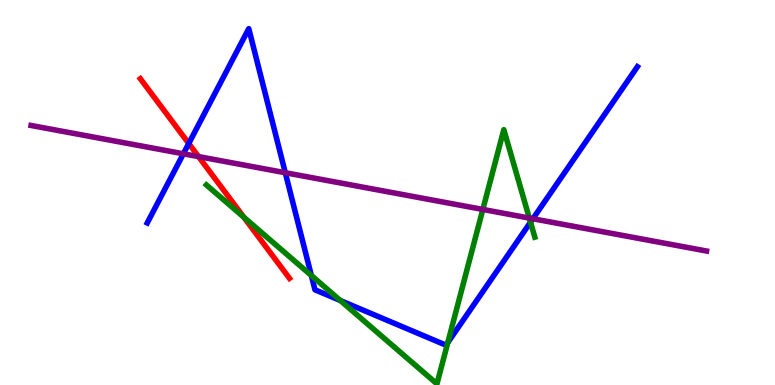[{'lines': ['blue', 'red'], 'intersections': [{'x': 2.44, 'y': 6.27}]}, {'lines': ['green', 'red'], 'intersections': [{'x': 3.15, 'y': 4.36}]}, {'lines': ['purple', 'red'], 'intersections': [{'x': 2.56, 'y': 5.93}]}, {'lines': ['blue', 'green'], 'intersections': [{'x': 4.02, 'y': 2.84}, {'x': 4.39, 'y': 2.19}, {'x': 5.78, 'y': 1.1}, {'x': 6.85, 'y': 4.23}]}, {'lines': ['blue', 'purple'], 'intersections': [{'x': 2.37, 'y': 6.01}, {'x': 3.68, 'y': 5.51}, {'x': 6.88, 'y': 4.32}]}, {'lines': ['green', 'purple'], 'intersections': [{'x': 6.23, 'y': 4.56}, {'x': 6.83, 'y': 4.34}]}]